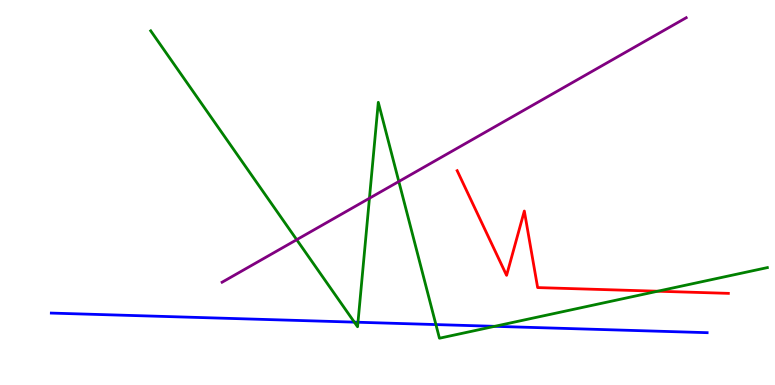[{'lines': ['blue', 'red'], 'intersections': []}, {'lines': ['green', 'red'], 'intersections': [{'x': 8.49, 'y': 2.44}]}, {'lines': ['purple', 'red'], 'intersections': []}, {'lines': ['blue', 'green'], 'intersections': [{'x': 4.57, 'y': 1.63}, {'x': 4.62, 'y': 1.63}, {'x': 5.62, 'y': 1.57}, {'x': 6.38, 'y': 1.52}]}, {'lines': ['blue', 'purple'], 'intersections': []}, {'lines': ['green', 'purple'], 'intersections': [{'x': 3.83, 'y': 3.77}, {'x': 4.77, 'y': 4.85}, {'x': 5.15, 'y': 5.29}]}]